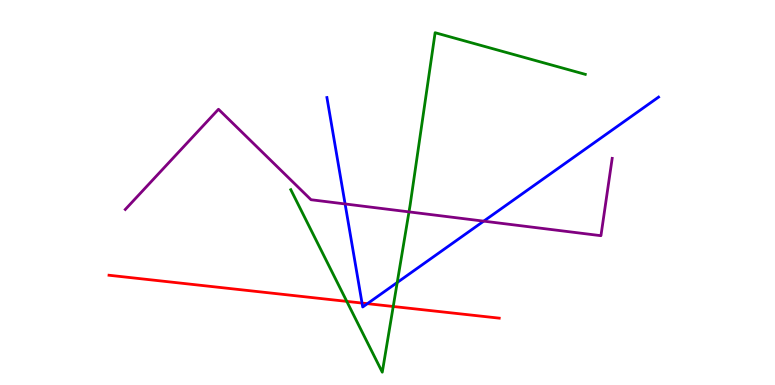[{'lines': ['blue', 'red'], 'intersections': [{'x': 4.67, 'y': 2.13}, {'x': 4.74, 'y': 2.11}]}, {'lines': ['green', 'red'], 'intersections': [{'x': 4.47, 'y': 2.17}, {'x': 5.07, 'y': 2.04}]}, {'lines': ['purple', 'red'], 'intersections': []}, {'lines': ['blue', 'green'], 'intersections': [{'x': 5.13, 'y': 2.66}]}, {'lines': ['blue', 'purple'], 'intersections': [{'x': 4.45, 'y': 4.7}, {'x': 6.24, 'y': 4.26}]}, {'lines': ['green', 'purple'], 'intersections': [{'x': 5.28, 'y': 4.5}]}]